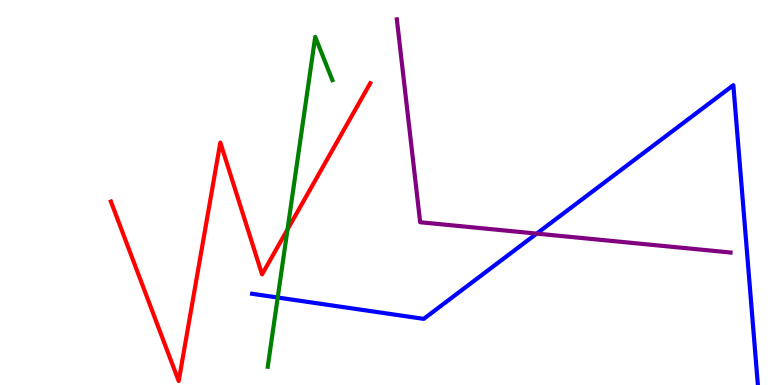[{'lines': ['blue', 'red'], 'intersections': []}, {'lines': ['green', 'red'], 'intersections': [{'x': 3.71, 'y': 4.04}]}, {'lines': ['purple', 'red'], 'intersections': []}, {'lines': ['blue', 'green'], 'intersections': [{'x': 3.58, 'y': 2.27}]}, {'lines': ['blue', 'purple'], 'intersections': [{'x': 6.93, 'y': 3.93}]}, {'lines': ['green', 'purple'], 'intersections': []}]